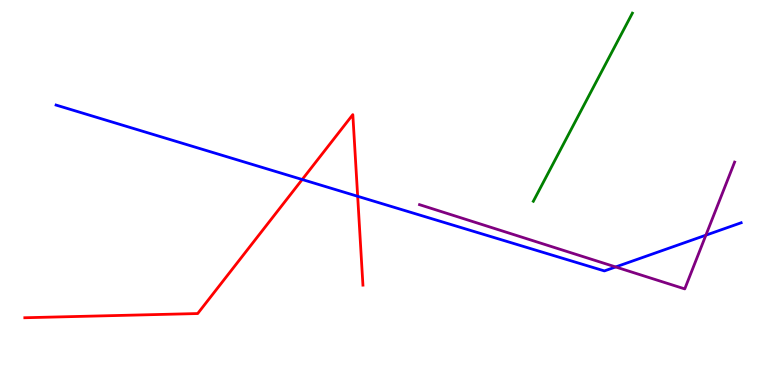[{'lines': ['blue', 'red'], 'intersections': [{'x': 3.9, 'y': 5.34}, {'x': 4.62, 'y': 4.9}]}, {'lines': ['green', 'red'], 'intersections': []}, {'lines': ['purple', 'red'], 'intersections': []}, {'lines': ['blue', 'green'], 'intersections': []}, {'lines': ['blue', 'purple'], 'intersections': [{'x': 7.94, 'y': 3.07}, {'x': 9.11, 'y': 3.89}]}, {'lines': ['green', 'purple'], 'intersections': []}]